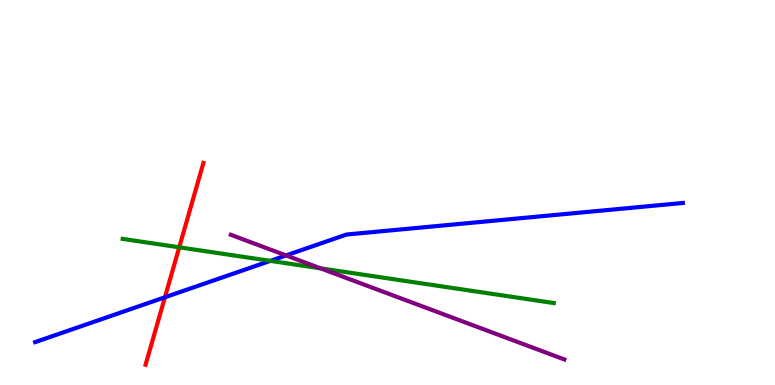[{'lines': ['blue', 'red'], 'intersections': [{'x': 2.13, 'y': 2.28}]}, {'lines': ['green', 'red'], 'intersections': [{'x': 2.31, 'y': 3.58}]}, {'lines': ['purple', 'red'], 'intersections': []}, {'lines': ['blue', 'green'], 'intersections': [{'x': 3.49, 'y': 3.22}]}, {'lines': ['blue', 'purple'], 'intersections': [{'x': 3.69, 'y': 3.37}]}, {'lines': ['green', 'purple'], 'intersections': [{'x': 4.14, 'y': 3.03}]}]